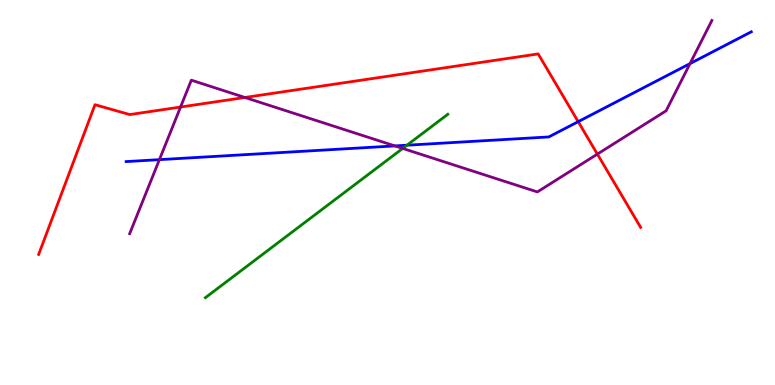[{'lines': ['blue', 'red'], 'intersections': [{'x': 7.46, 'y': 6.84}]}, {'lines': ['green', 'red'], 'intersections': []}, {'lines': ['purple', 'red'], 'intersections': [{'x': 2.33, 'y': 7.22}, {'x': 3.16, 'y': 7.47}, {'x': 7.71, 'y': 6.0}]}, {'lines': ['blue', 'green'], 'intersections': [{'x': 5.25, 'y': 6.23}]}, {'lines': ['blue', 'purple'], 'intersections': [{'x': 2.06, 'y': 5.85}, {'x': 5.1, 'y': 6.21}, {'x': 8.9, 'y': 8.35}]}, {'lines': ['green', 'purple'], 'intersections': [{'x': 5.2, 'y': 6.14}]}]